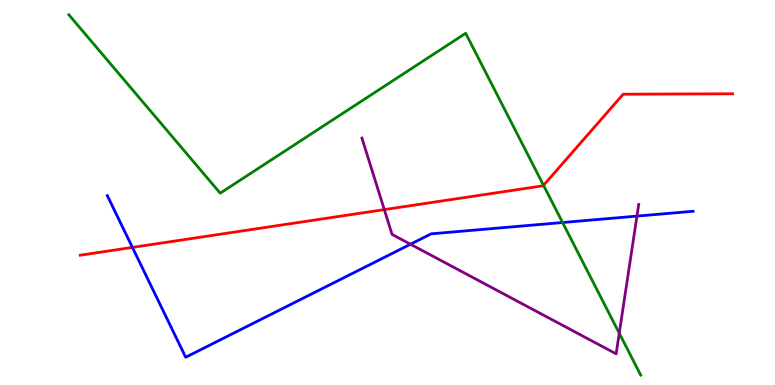[{'lines': ['blue', 'red'], 'intersections': [{'x': 1.71, 'y': 3.57}]}, {'lines': ['green', 'red'], 'intersections': [{'x': 7.01, 'y': 5.19}]}, {'lines': ['purple', 'red'], 'intersections': [{'x': 4.96, 'y': 4.56}]}, {'lines': ['blue', 'green'], 'intersections': [{'x': 7.26, 'y': 4.22}]}, {'lines': ['blue', 'purple'], 'intersections': [{'x': 5.3, 'y': 3.66}, {'x': 8.22, 'y': 4.39}]}, {'lines': ['green', 'purple'], 'intersections': [{'x': 7.99, 'y': 1.35}]}]